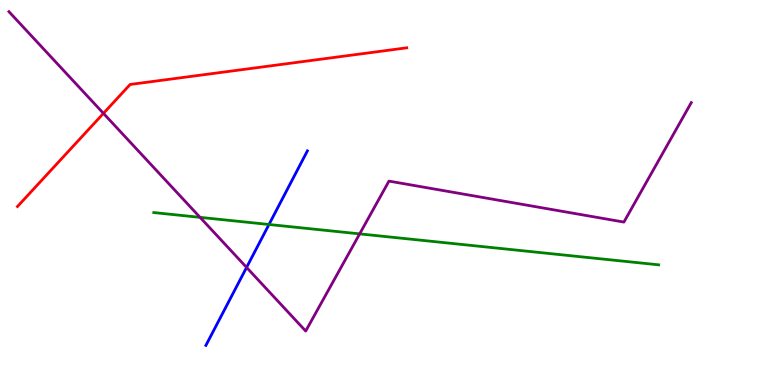[{'lines': ['blue', 'red'], 'intersections': []}, {'lines': ['green', 'red'], 'intersections': []}, {'lines': ['purple', 'red'], 'intersections': [{'x': 1.33, 'y': 7.06}]}, {'lines': ['blue', 'green'], 'intersections': [{'x': 3.47, 'y': 4.17}]}, {'lines': ['blue', 'purple'], 'intersections': [{'x': 3.18, 'y': 3.05}]}, {'lines': ['green', 'purple'], 'intersections': [{'x': 2.58, 'y': 4.35}, {'x': 4.64, 'y': 3.93}]}]